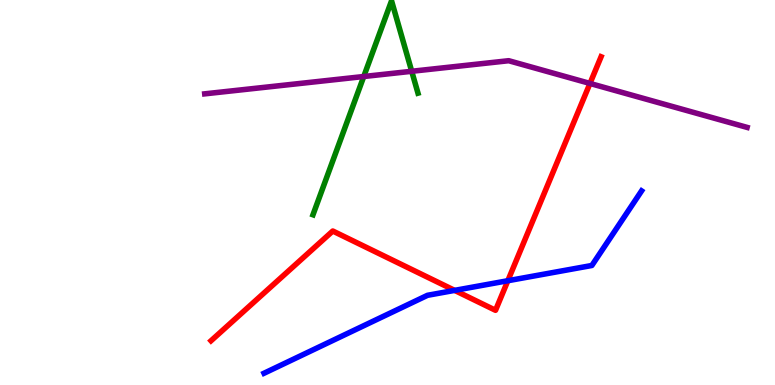[{'lines': ['blue', 'red'], 'intersections': [{'x': 5.87, 'y': 2.46}, {'x': 6.55, 'y': 2.71}]}, {'lines': ['green', 'red'], 'intersections': []}, {'lines': ['purple', 'red'], 'intersections': [{'x': 7.61, 'y': 7.83}]}, {'lines': ['blue', 'green'], 'intersections': []}, {'lines': ['blue', 'purple'], 'intersections': []}, {'lines': ['green', 'purple'], 'intersections': [{'x': 4.69, 'y': 8.01}, {'x': 5.31, 'y': 8.15}]}]